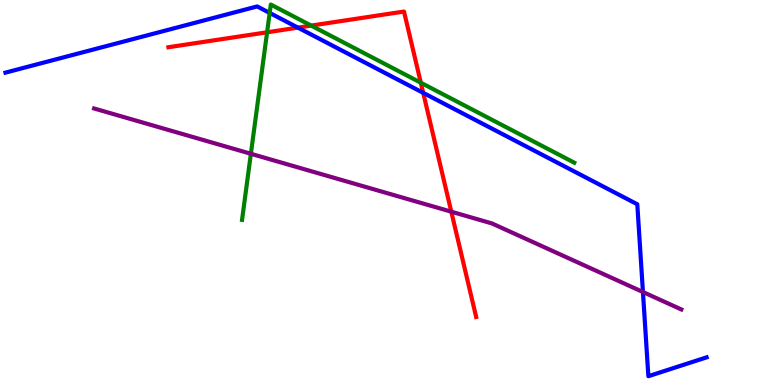[{'lines': ['blue', 'red'], 'intersections': [{'x': 3.84, 'y': 9.28}, {'x': 5.46, 'y': 7.59}]}, {'lines': ['green', 'red'], 'intersections': [{'x': 3.45, 'y': 9.16}, {'x': 4.02, 'y': 9.34}, {'x': 5.43, 'y': 7.85}]}, {'lines': ['purple', 'red'], 'intersections': [{'x': 5.82, 'y': 4.5}]}, {'lines': ['blue', 'green'], 'intersections': [{'x': 3.48, 'y': 9.66}]}, {'lines': ['blue', 'purple'], 'intersections': [{'x': 8.3, 'y': 2.42}]}, {'lines': ['green', 'purple'], 'intersections': [{'x': 3.24, 'y': 6.01}]}]